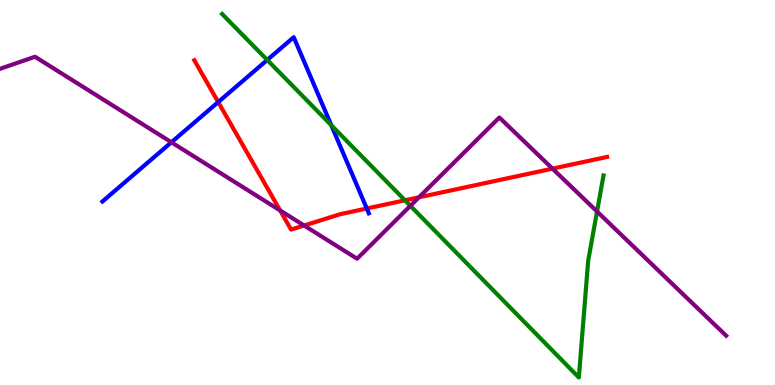[{'lines': ['blue', 'red'], 'intersections': [{'x': 2.82, 'y': 7.35}, {'x': 4.73, 'y': 4.58}]}, {'lines': ['green', 'red'], 'intersections': [{'x': 5.23, 'y': 4.8}]}, {'lines': ['purple', 'red'], 'intersections': [{'x': 3.61, 'y': 4.53}, {'x': 3.92, 'y': 4.14}, {'x': 5.41, 'y': 4.88}, {'x': 7.13, 'y': 5.62}]}, {'lines': ['blue', 'green'], 'intersections': [{'x': 3.45, 'y': 8.44}, {'x': 4.27, 'y': 6.75}]}, {'lines': ['blue', 'purple'], 'intersections': [{'x': 2.21, 'y': 6.3}]}, {'lines': ['green', 'purple'], 'intersections': [{'x': 5.3, 'y': 4.65}, {'x': 7.7, 'y': 4.51}]}]